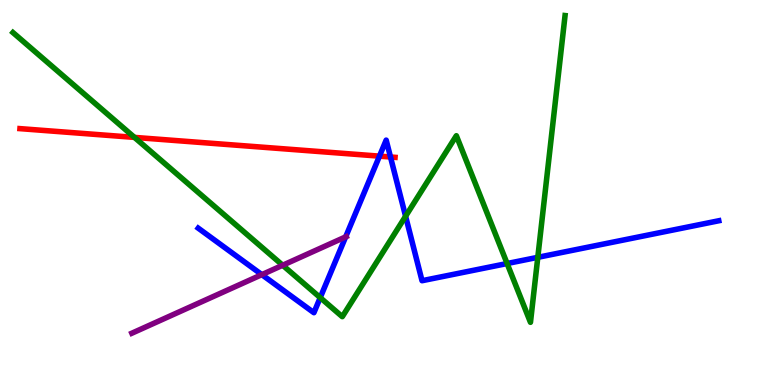[{'lines': ['blue', 'red'], 'intersections': [{'x': 4.9, 'y': 5.94}, {'x': 5.04, 'y': 5.92}]}, {'lines': ['green', 'red'], 'intersections': [{'x': 1.74, 'y': 6.43}]}, {'lines': ['purple', 'red'], 'intersections': []}, {'lines': ['blue', 'green'], 'intersections': [{'x': 4.13, 'y': 2.27}, {'x': 5.23, 'y': 4.38}, {'x': 6.54, 'y': 3.16}, {'x': 6.94, 'y': 3.32}]}, {'lines': ['blue', 'purple'], 'intersections': [{'x': 3.38, 'y': 2.87}, {'x': 4.46, 'y': 3.85}]}, {'lines': ['green', 'purple'], 'intersections': [{'x': 3.65, 'y': 3.11}]}]